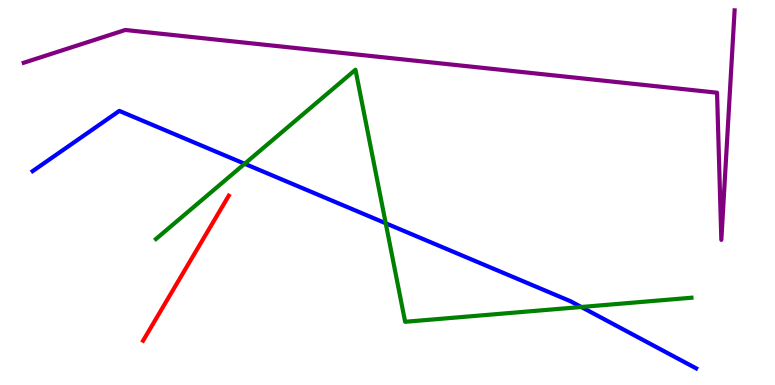[{'lines': ['blue', 'red'], 'intersections': []}, {'lines': ['green', 'red'], 'intersections': []}, {'lines': ['purple', 'red'], 'intersections': []}, {'lines': ['blue', 'green'], 'intersections': [{'x': 3.16, 'y': 5.75}, {'x': 4.98, 'y': 4.2}, {'x': 7.5, 'y': 2.03}]}, {'lines': ['blue', 'purple'], 'intersections': []}, {'lines': ['green', 'purple'], 'intersections': []}]